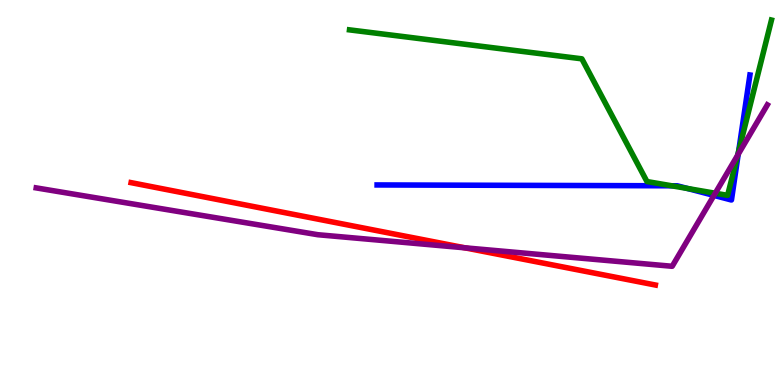[{'lines': ['blue', 'red'], 'intersections': []}, {'lines': ['green', 'red'], 'intersections': []}, {'lines': ['purple', 'red'], 'intersections': [{'x': 6.0, 'y': 3.56}]}, {'lines': ['blue', 'green'], 'intersections': [{'x': 8.67, 'y': 5.17}, {'x': 8.87, 'y': 5.1}, {'x': 9.53, 'y': 6.07}]}, {'lines': ['blue', 'purple'], 'intersections': [{'x': 9.21, 'y': 4.92}, {'x': 9.53, 'y': 5.99}]}, {'lines': ['green', 'purple'], 'intersections': [{'x': 9.23, 'y': 4.98}, {'x': 9.52, 'y': 5.97}]}]